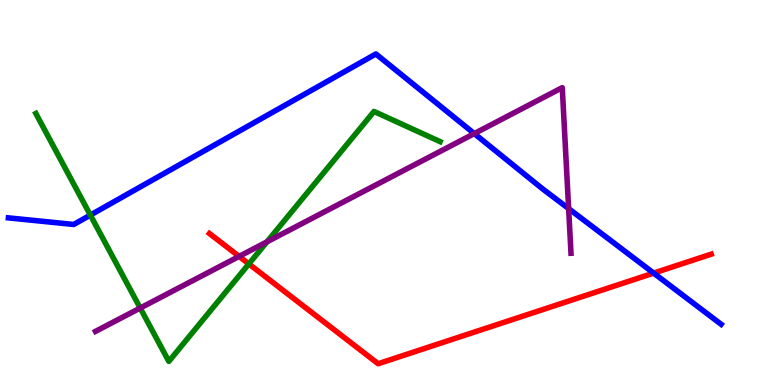[{'lines': ['blue', 'red'], 'intersections': [{'x': 8.43, 'y': 2.91}]}, {'lines': ['green', 'red'], 'intersections': [{'x': 3.21, 'y': 3.15}]}, {'lines': ['purple', 'red'], 'intersections': [{'x': 3.09, 'y': 3.34}]}, {'lines': ['blue', 'green'], 'intersections': [{'x': 1.17, 'y': 4.41}]}, {'lines': ['blue', 'purple'], 'intersections': [{'x': 6.12, 'y': 6.53}, {'x': 7.34, 'y': 4.58}]}, {'lines': ['green', 'purple'], 'intersections': [{'x': 1.81, 'y': 2.0}, {'x': 3.44, 'y': 3.72}]}]